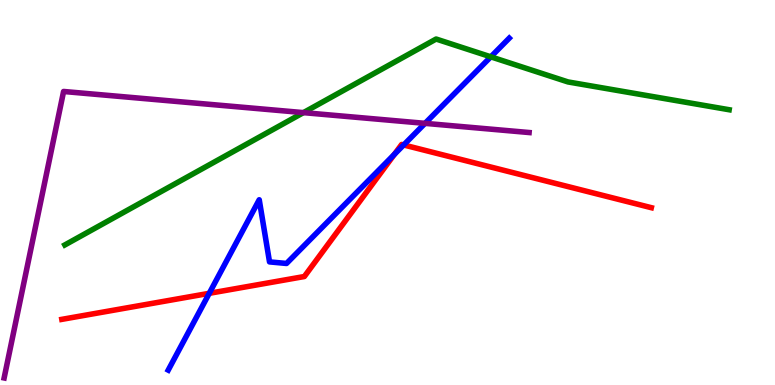[{'lines': ['blue', 'red'], 'intersections': [{'x': 2.7, 'y': 2.38}, {'x': 5.09, 'y': 5.99}, {'x': 5.21, 'y': 6.23}]}, {'lines': ['green', 'red'], 'intersections': []}, {'lines': ['purple', 'red'], 'intersections': []}, {'lines': ['blue', 'green'], 'intersections': [{'x': 6.33, 'y': 8.52}]}, {'lines': ['blue', 'purple'], 'intersections': [{'x': 5.48, 'y': 6.8}]}, {'lines': ['green', 'purple'], 'intersections': [{'x': 3.92, 'y': 7.07}]}]